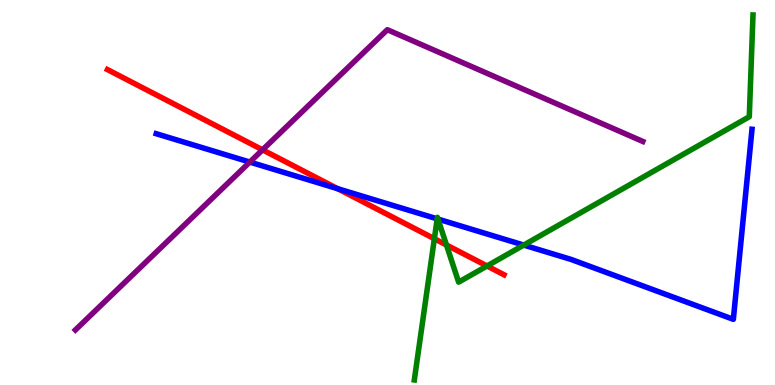[{'lines': ['blue', 'red'], 'intersections': [{'x': 4.36, 'y': 5.1}]}, {'lines': ['green', 'red'], 'intersections': [{'x': 5.6, 'y': 3.8}, {'x': 5.76, 'y': 3.64}, {'x': 6.28, 'y': 3.09}]}, {'lines': ['purple', 'red'], 'intersections': [{'x': 3.39, 'y': 6.11}]}, {'lines': ['blue', 'green'], 'intersections': [{'x': 5.64, 'y': 4.32}, {'x': 5.65, 'y': 4.31}, {'x': 6.76, 'y': 3.63}]}, {'lines': ['blue', 'purple'], 'intersections': [{'x': 3.22, 'y': 5.79}]}, {'lines': ['green', 'purple'], 'intersections': []}]